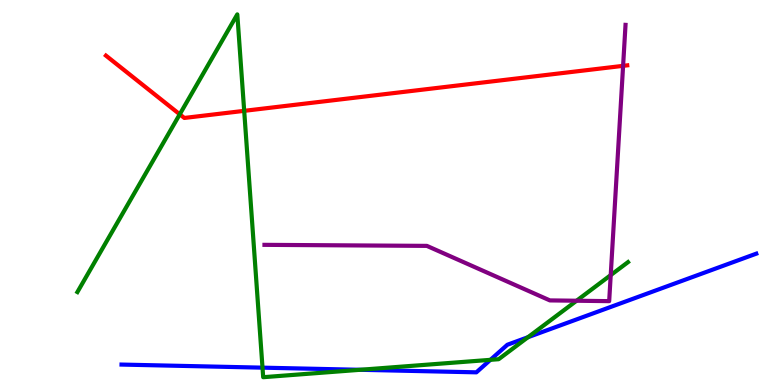[{'lines': ['blue', 'red'], 'intersections': []}, {'lines': ['green', 'red'], 'intersections': [{'x': 2.32, 'y': 7.03}, {'x': 3.15, 'y': 7.12}]}, {'lines': ['purple', 'red'], 'intersections': [{'x': 8.04, 'y': 8.29}]}, {'lines': ['blue', 'green'], 'intersections': [{'x': 3.39, 'y': 0.45}, {'x': 4.65, 'y': 0.395}, {'x': 6.33, 'y': 0.654}, {'x': 6.81, 'y': 1.24}]}, {'lines': ['blue', 'purple'], 'intersections': []}, {'lines': ['green', 'purple'], 'intersections': [{'x': 7.44, 'y': 2.19}, {'x': 7.88, 'y': 2.85}]}]